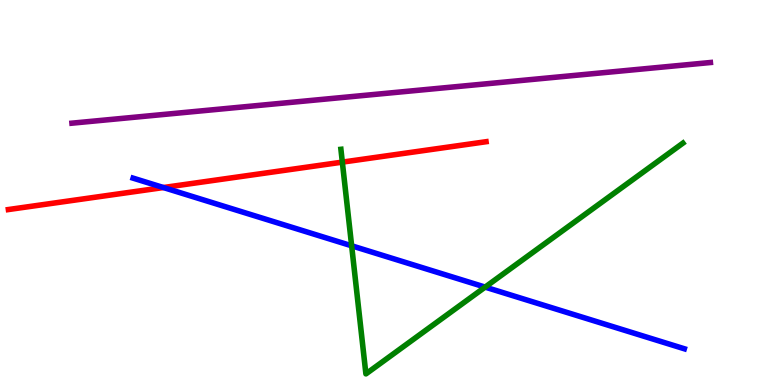[{'lines': ['blue', 'red'], 'intersections': [{'x': 2.11, 'y': 5.13}]}, {'lines': ['green', 'red'], 'intersections': [{'x': 4.42, 'y': 5.79}]}, {'lines': ['purple', 'red'], 'intersections': []}, {'lines': ['blue', 'green'], 'intersections': [{'x': 4.54, 'y': 3.62}, {'x': 6.26, 'y': 2.54}]}, {'lines': ['blue', 'purple'], 'intersections': []}, {'lines': ['green', 'purple'], 'intersections': []}]